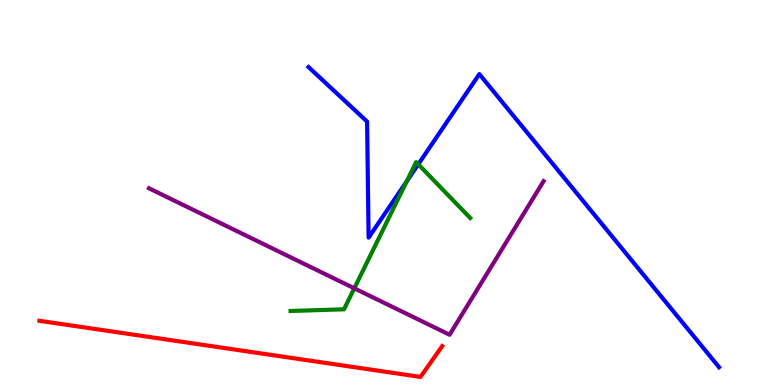[{'lines': ['blue', 'red'], 'intersections': []}, {'lines': ['green', 'red'], 'intersections': []}, {'lines': ['purple', 'red'], 'intersections': []}, {'lines': ['blue', 'green'], 'intersections': [{'x': 5.25, 'y': 5.29}, {'x': 5.4, 'y': 5.73}]}, {'lines': ['blue', 'purple'], 'intersections': []}, {'lines': ['green', 'purple'], 'intersections': [{'x': 4.57, 'y': 2.51}]}]